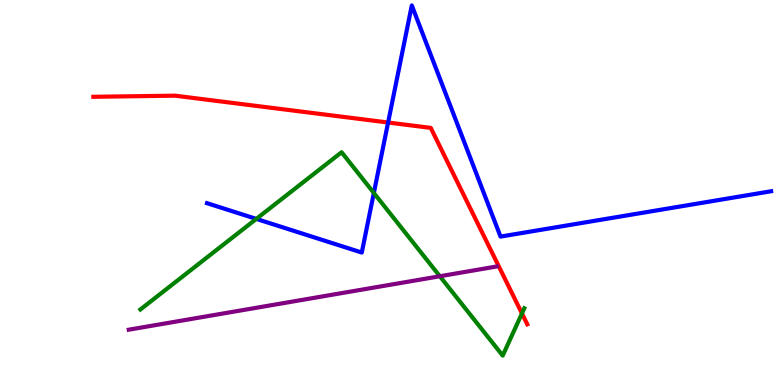[{'lines': ['blue', 'red'], 'intersections': [{'x': 5.01, 'y': 6.82}]}, {'lines': ['green', 'red'], 'intersections': [{'x': 6.73, 'y': 1.86}]}, {'lines': ['purple', 'red'], 'intersections': []}, {'lines': ['blue', 'green'], 'intersections': [{'x': 3.31, 'y': 4.31}, {'x': 4.82, 'y': 4.99}]}, {'lines': ['blue', 'purple'], 'intersections': []}, {'lines': ['green', 'purple'], 'intersections': [{'x': 5.68, 'y': 2.82}]}]